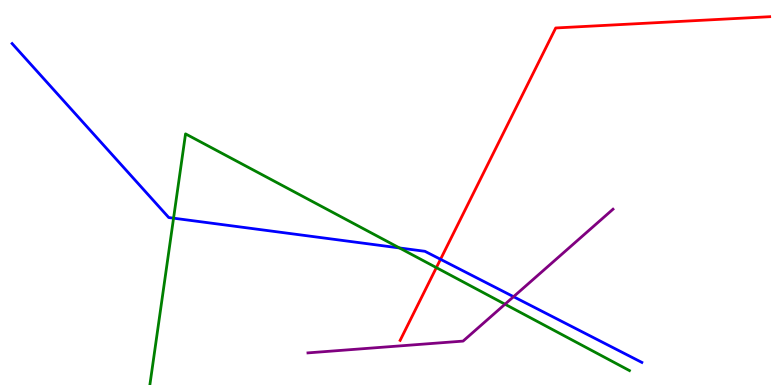[{'lines': ['blue', 'red'], 'intersections': [{'x': 5.68, 'y': 3.27}]}, {'lines': ['green', 'red'], 'intersections': [{'x': 5.63, 'y': 3.05}]}, {'lines': ['purple', 'red'], 'intersections': []}, {'lines': ['blue', 'green'], 'intersections': [{'x': 2.24, 'y': 4.33}, {'x': 5.15, 'y': 3.56}]}, {'lines': ['blue', 'purple'], 'intersections': [{'x': 6.63, 'y': 2.29}]}, {'lines': ['green', 'purple'], 'intersections': [{'x': 6.52, 'y': 2.1}]}]